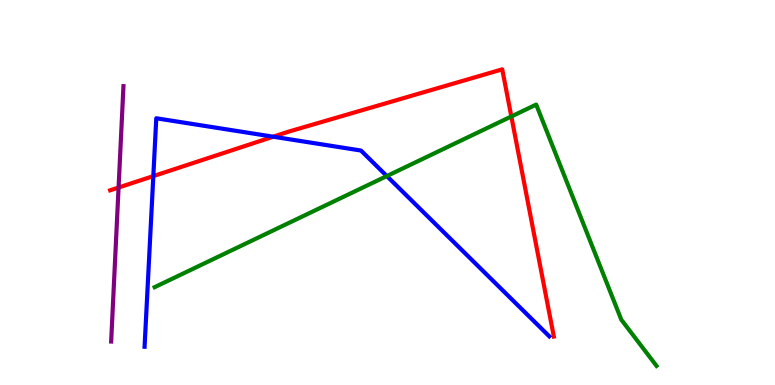[{'lines': ['blue', 'red'], 'intersections': [{'x': 1.98, 'y': 5.43}, {'x': 3.53, 'y': 6.45}]}, {'lines': ['green', 'red'], 'intersections': [{'x': 6.6, 'y': 6.97}]}, {'lines': ['purple', 'red'], 'intersections': [{'x': 1.53, 'y': 5.13}]}, {'lines': ['blue', 'green'], 'intersections': [{'x': 4.99, 'y': 5.43}]}, {'lines': ['blue', 'purple'], 'intersections': []}, {'lines': ['green', 'purple'], 'intersections': []}]